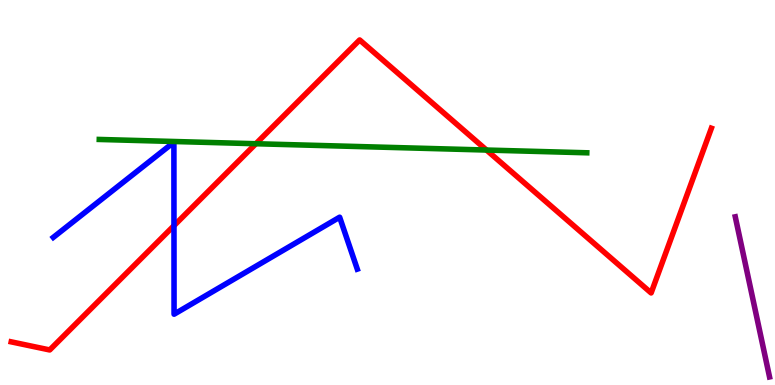[{'lines': ['blue', 'red'], 'intersections': [{'x': 2.24, 'y': 4.14}]}, {'lines': ['green', 'red'], 'intersections': [{'x': 3.3, 'y': 6.27}, {'x': 6.28, 'y': 6.1}]}, {'lines': ['purple', 'red'], 'intersections': []}, {'lines': ['blue', 'green'], 'intersections': []}, {'lines': ['blue', 'purple'], 'intersections': []}, {'lines': ['green', 'purple'], 'intersections': []}]